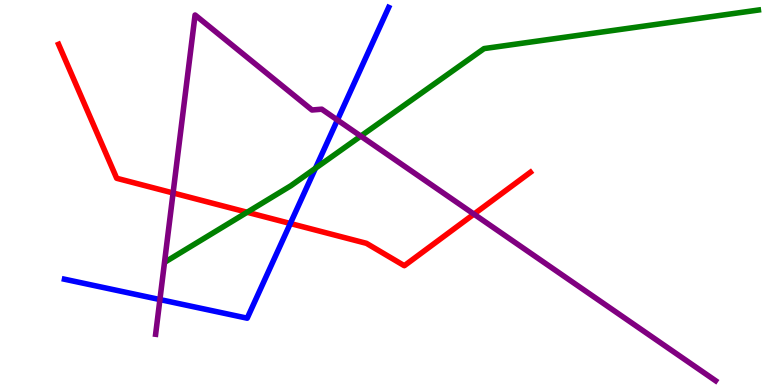[{'lines': ['blue', 'red'], 'intersections': [{'x': 3.75, 'y': 4.19}]}, {'lines': ['green', 'red'], 'intersections': [{'x': 3.19, 'y': 4.49}]}, {'lines': ['purple', 'red'], 'intersections': [{'x': 2.23, 'y': 4.99}, {'x': 6.12, 'y': 4.44}]}, {'lines': ['blue', 'green'], 'intersections': [{'x': 4.07, 'y': 5.63}]}, {'lines': ['blue', 'purple'], 'intersections': [{'x': 2.06, 'y': 2.22}, {'x': 4.35, 'y': 6.88}]}, {'lines': ['green', 'purple'], 'intersections': [{'x': 4.66, 'y': 6.46}]}]